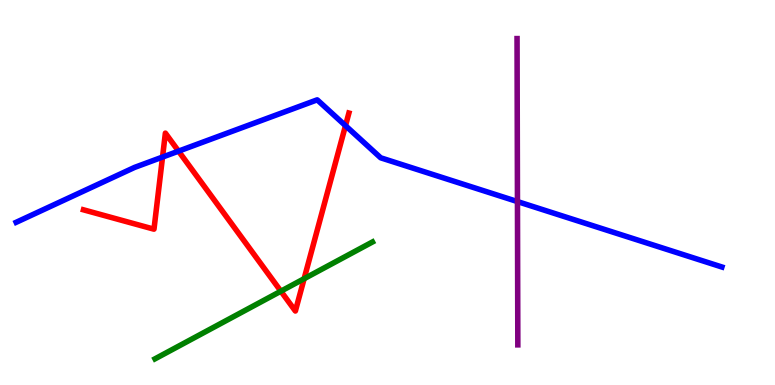[{'lines': ['blue', 'red'], 'intersections': [{'x': 2.1, 'y': 5.92}, {'x': 2.3, 'y': 6.07}, {'x': 4.46, 'y': 6.74}]}, {'lines': ['green', 'red'], 'intersections': [{'x': 3.62, 'y': 2.44}, {'x': 3.92, 'y': 2.76}]}, {'lines': ['purple', 'red'], 'intersections': []}, {'lines': ['blue', 'green'], 'intersections': []}, {'lines': ['blue', 'purple'], 'intersections': [{'x': 6.68, 'y': 4.76}]}, {'lines': ['green', 'purple'], 'intersections': []}]